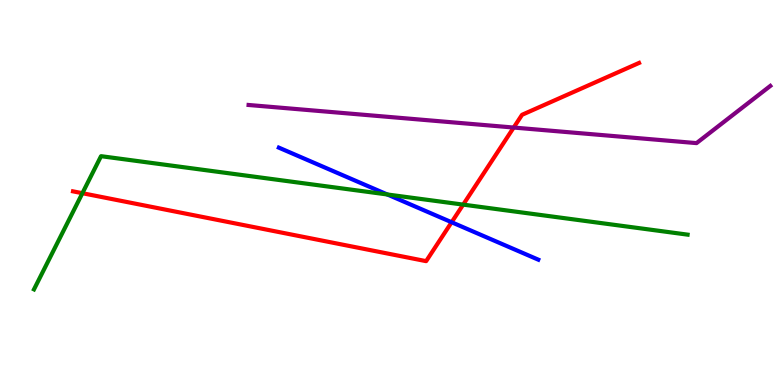[{'lines': ['blue', 'red'], 'intersections': [{'x': 5.83, 'y': 4.23}]}, {'lines': ['green', 'red'], 'intersections': [{'x': 1.06, 'y': 4.98}, {'x': 5.98, 'y': 4.69}]}, {'lines': ['purple', 'red'], 'intersections': [{'x': 6.63, 'y': 6.69}]}, {'lines': ['blue', 'green'], 'intersections': [{'x': 5.0, 'y': 4.95}]}, {'lines': ['blue', 'purple'], 'intersections': []}, {'lines': ['green', 'purple'], 'intersections': []}]